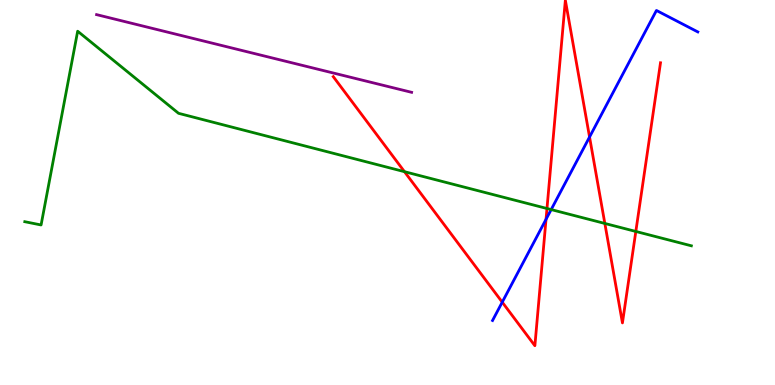[{'lines': ['blue', 'red'], 'intersections': [{'x': 6.48, 'y': 2.15}, {'x': 7.05, 'y': 4.3}, {'x': 7.61, 'y': 6.44}]}, {'lines': ['green', 'red'], 'intersections': [{'x': 5.22, 'y': 5.54}, {'x': 7.06, 'y': 4.58}, {'x': 7.8, 'y': 4.2}, {'x': 8.2, 'y': 3.99}]}, {'lines': ['purple', 'red'], 'intersections': []}, {'lines': ['blue', 'green'], 'intersections': [{'x': 7.11, 'y': 4.56}]}, {'lines': ['blue', 'purple'], 'intersections': []}, {'lines': ['green', 'purple'], 'intersections': []}]